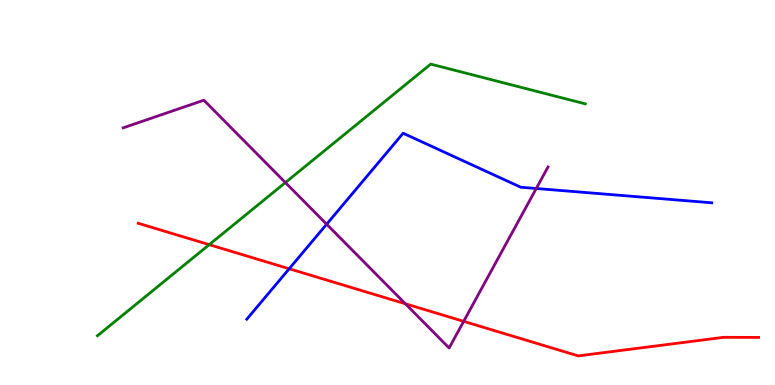[{'lines': ['blue', 'red'], 'intersections': [{'x': 3.73, 'y': 3.02}]}, {'lines': ['green', 'red'], 'intersections': [{'x': 2.7, 'y': 3.65}]}, {'lines': ['purple', 'red'], 'intersections': [{'x': 5.23, 'y': 2.11}, {'x': 5.98, 'y': 1.65}]}, {'lines': ['blue', 'green'], 'intersections': []}, {'lines': ['blue', 'purple'], 'intersections': [{'x': 4.21, 'y': 4.18}, {'x': 6.92, 'y': 5.1}]}, {'lines': ['green', 'purple'], 'intersections': [{'x': 3.68, 'y': 5.26}]}]